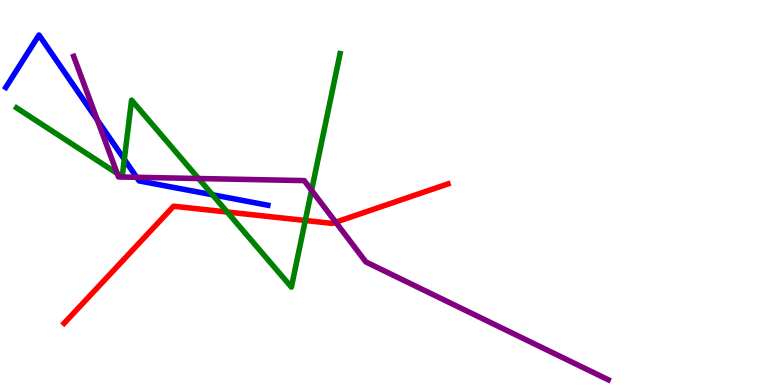[{'lines': ['blue', 'red'], 'intersections': []}, {'lines': ['green', 'red'], 'intersections': [{'x': 2.93, 'y': 4.49}, {'x': 3.94, 'y': 4.27}]}, {'lines': ['purple', 'red'], 'intersections': [{'x': 4.33, 'y': 4.23}]}, {'lines': ['blue', 'green'], 'intersections': [{'x': 1.6, 'y': 5.86}, {'x': 2.74, 'y': 4.94}]}, {'lines': ['blue', 'purple'], 'intersections': [{'x': 1.26, 'y': 6.88}, {'x': 1.76, 'y': 5.39}]}, {'lines': ['green', 'purple'], 'intersections': [{'x': 1.51, 'y': 5.49}, {'x': 2.56, 'y': 5.36}, {'x': 4.02, 'y': 5.06}]}]